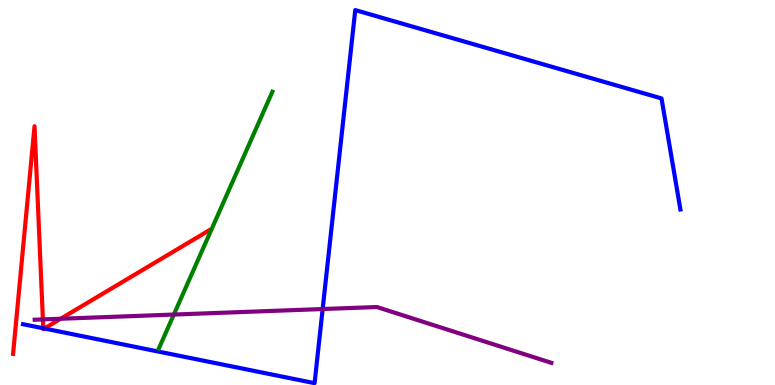[{'lines': ['blue', 'red'], 'intersections': [{'x': 0.558, 'y': 1.47}, {'x': 0.572, 'y': 1.47}]}, {'lines': ['green', 'red'], 'intersections': []}, {'lines': ['purple', 'red'], 'intersections': [{'x': 0.553, 'y': 1.7}, {'x': 0.783, 'y': 1.72}]}, {'lines': ['blue', 'green'], 'intersections': []}, {'lines': ['blue', 'purple'], 'intersections': [{'x': 4.16, 'y': 1.97}]}, {'lines': ['green', 'purple'], 'intersections': [{'x': 2.24, 'y': 1.83}]}]